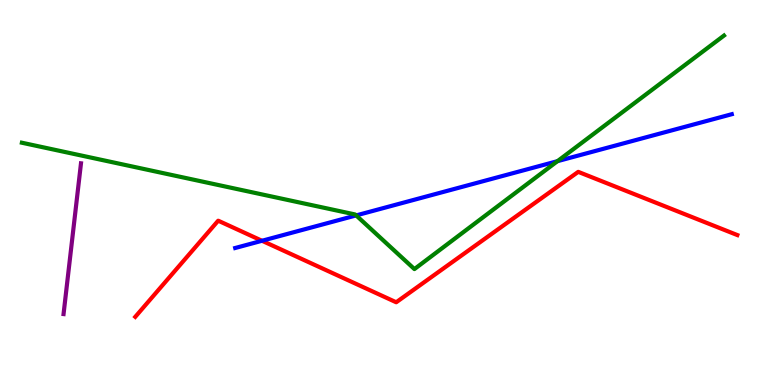[{'lines': ['blue', 'red'], 'intersections': [{'x': 3.38, 'y': 3.75}]}, {'lines': ['green', 'red'], 'intersections': []}, {'lines': ['purple', 'red'], 'intersections': []}, {'lines': ['blue', 'green'], 'intersections': [{'x': 4.6, 'y': 4.4}, {'x': 7.19, 'y': 5.81}]}, {'lines': ['blue', 'purple'], 'intersections': []}, {'lines': ['green', 'purple'], 'intersections': []}]